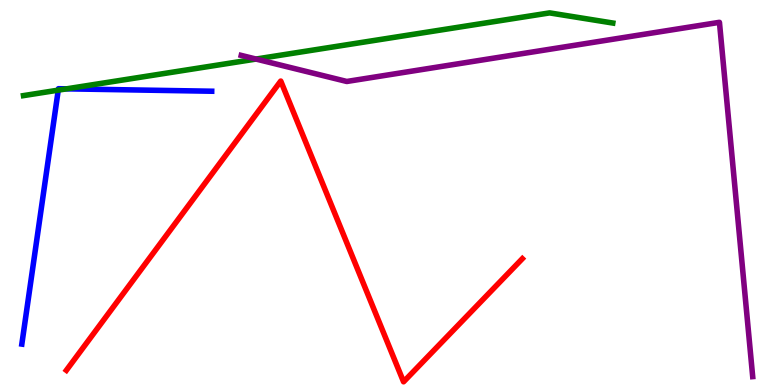[{'lines': ['blue', 'red'], 'intersections': []}, {'lines': ['green', 'red'], 'intersections': []}, {'lines': ['purple', 'red'], 'intersections': []}, {'lines': ['blue', 'green'], 'intersections': [{'x': 0.752, 'y': 7.66}, {'x': 0.859, 'y': 7.69}]}, {'lines': ['blue', 'purple'], 'intersections': []}, {'lines': ['green', 'purple'], 'intersections': [{'x': 3.3, 'y': 8.47}]}]